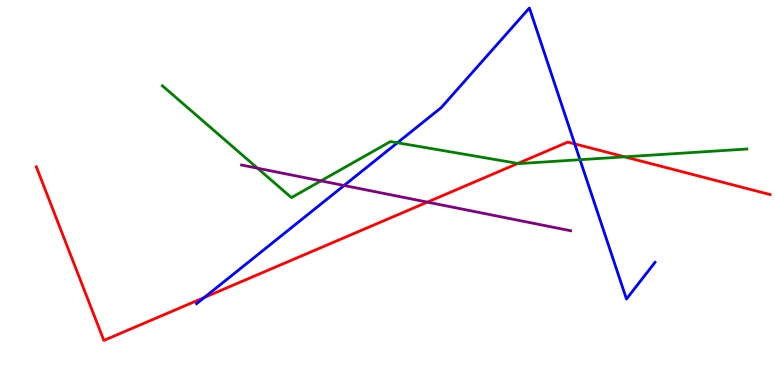[{'lines': ['blue', 'red'], 'intersections': [{'x': 2.64, 'y': 2.27}, {'x': 7.42, 'y': 6.26}]}, {'lines': ['green', 'red'], 'intersections': [{'x': 6.68, 'y': 5.76}, {'x': 8.06, 'y': 5.93}]}, {'lines': ['purple', 'red'], 'intersections': [{'x': 5.51, 'y': 4.75}]}, {'lines': ['blue', 'green'], 'intersections': [{'x': 5.13, 'y': 6.29}, {'x': 7.48, 'y': 5.85}]}, {'lines': ['blue', 'purple'], 'intersections': [{'x': 4.44, 'y': 5.18}]}, {'lines': ['green', 'purple'], 'intersections': [{'x': 3.32, 'y': 5.63}, {'x': 4.14, 'y': 5.3}]}]